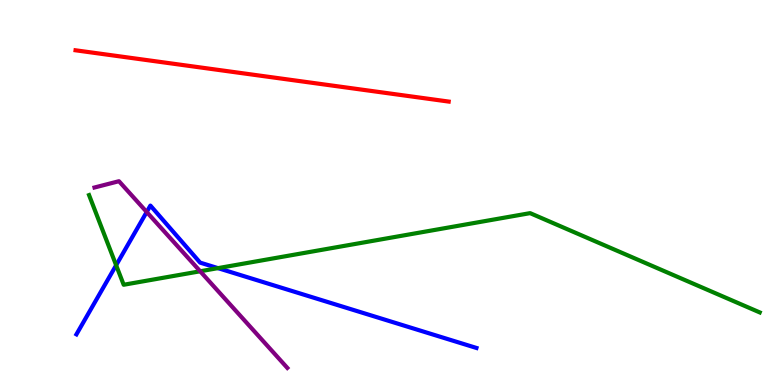[{'lines': ['blue', 'red'], 'intersections': []}, {'lines': ['green', 'red'], 'intersections': []}, {'lines': ['purple', 'red'], 'intersections': []}, {'lines': ['blue', 'green'], 'intersections': [{'x': 1.5, 'y': 3.11}, {'x': 2.81, 'y': 3.04}]}, {'lines': ['blue', 'purple'], 'intersections': [{'x': 1.89, 'y': 4.49}]}, {'lines': ['green', 'purple'], 'intersections': [{'x': 2.58, 'y': 2.95}]}]